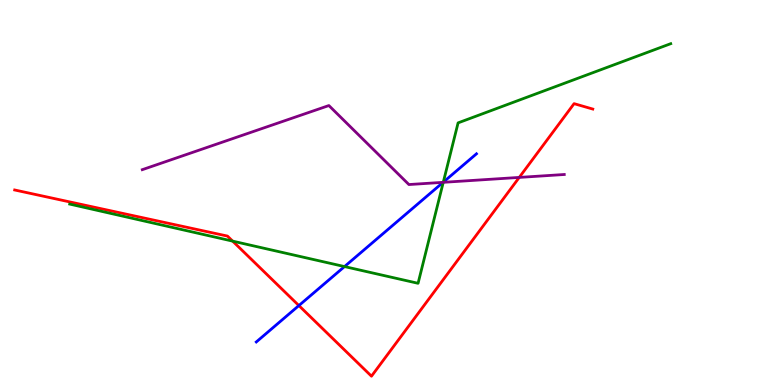[{'lines': ['blue', 'red'], 'intersections': [{'x': 3.86, 'y': 2.06}]}, {'lines': ['green', 'red'], 'intersections': [{'x': 3.0, 'y': 3.74}]}, {'lines': ['purple', 'red'], 'intersections': [{'x': 6.7, 'y': 5.39}]}, {'lines': ['blue', 'green'], 'intersections': [{'x': 4.45, 'y': 3.08}, {'x': 5.72, 'y': 5.27}]}, {'lines': ['blue', 'purple'], 'intersections': [{'x': 5.72, 'y': 5.26}]}, {'lines': ['green', 'purple'], 'intersections': [{'x': 5.72, 'y': 5.26}]}]